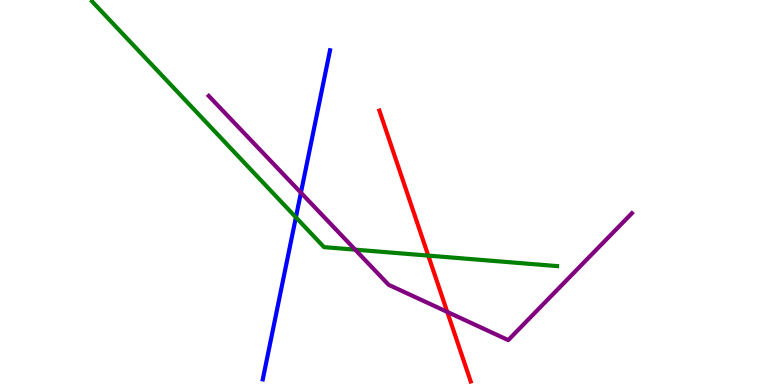[{'lines': ['blue', 'red'], 'intersections': []}, {'lines': ['green', 'red'], 'intersections': [{'x': 5.53, 'y': 3.36}]}, {'lines': ['purple', 'red'], 'intersections': [{'x': 5.77, 'y': 1.9}]}, {'lines': ['blue', 'green'], 'intersections': [{'x': 3.82, 'y': 4.35}]}, {'lines': ['blue', 'purple'], 'intersections': [{'x': 3.88, 'y': 4.99}]}, {'lines': ['green', 'purple'], 'intersections': [{'x': 4.58, 'y': 3.52}]}]